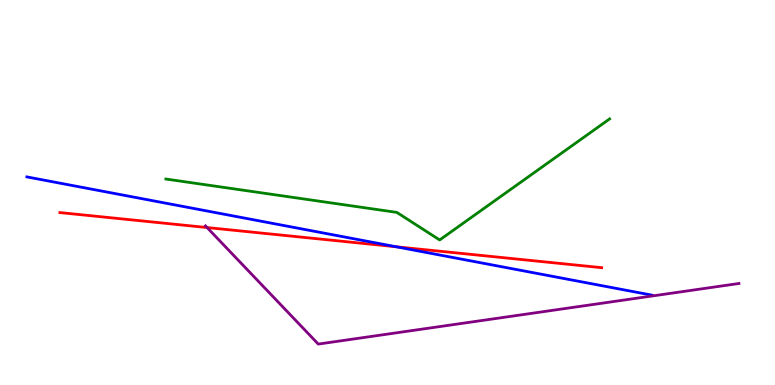[{'lines': ['blue', 'red'], 'intersections': [{'x': 5.11, 'y': 3.59}]}, {'lines': ['green', 'red'], 'intersections': []}, {'lines': ['purple', 'red'], 'intersections': [{'x': 2.67, 'y': 4.09}]}, {'lines': ['blue', 'green'], 'intersections': []}, {'lines': ['blue', 'purple'], 'intersections': []}, {'lines': ['green', 'purple'], 'intersections': []}]